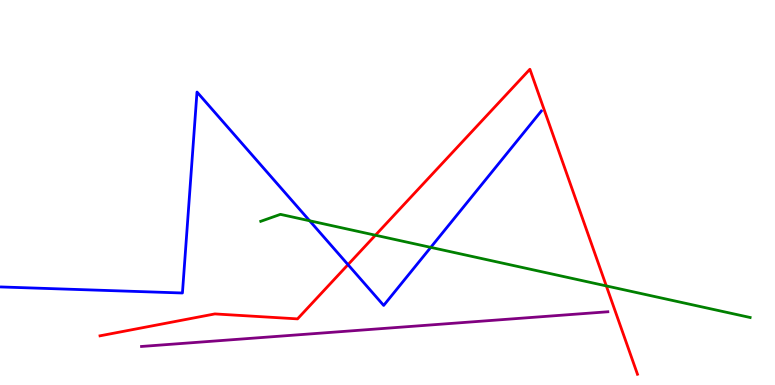[{'lines': ['blue', 'red'], 'intersections': [{'x': 4.49, 'y': 3.13}]}, {'lines': ['green', 'red'], 'intersections': [{'x': 4.84, 'y': 3.89}, {'x': 7.82, 'y': 2.57}]}, {'lines': ['purple', 'red'], 'intersections': []}, {'lines': ['blue', 'green'], 'intersections': [{'x': 4.0, 'y': 4.27}, {'x': 5.56, 'y': 3.57}]}, {'lines': ['blue', 'purple'], 'intersections': []}, {'lines': ['green', 'purple'], 'intersections': []}]